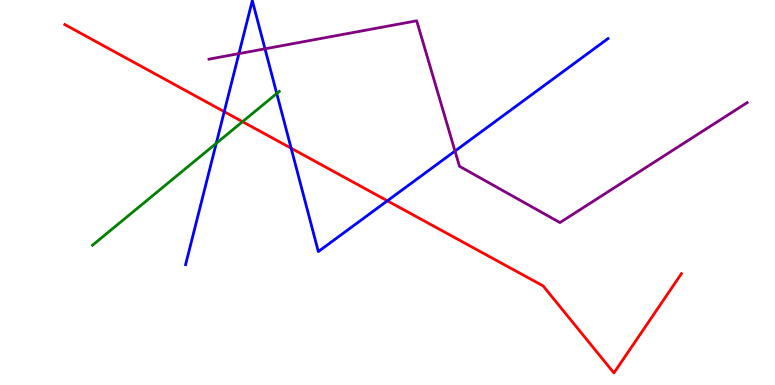[{'lines': ['blue', 'red'], 'intersections': [{'x': 2.89, 'y': 7.1}, {'x': 3.76, 'y': 6.15}, {'x': 5.0, 'y': 4.78}]}, {'lines': ['green', 'red'], 'intersections': [{'x': 3.13, 'y': 6.84}]}, {'lines': ['purple', 'red'], 'intersections': []}, {'lines': ['blue', 'green'], 'intersections': [{'x': 2.79, 'y': 6.28}, {'x': 3.57, 'y': 7.57}]}, {'lines': ['blue', 'purple'], 'intersections': [{'x': 3.08, 'y': 8.61}, {'x': 3.42, 'y': 8.73}, {'x': 5.87, 'y': 6.08}]}, {'lines': ['green', 'purple'], 'intersections': []}]